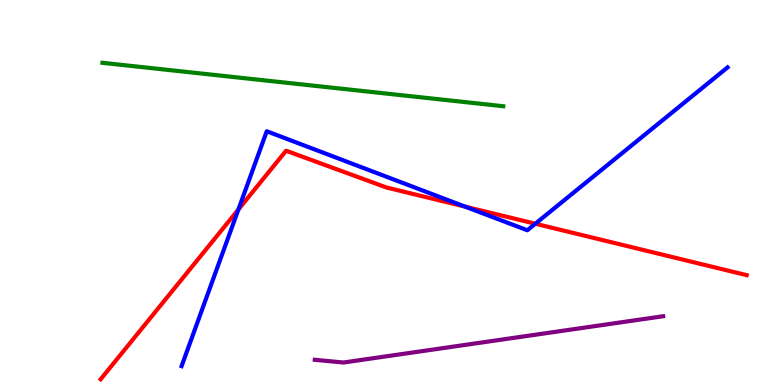[{'lines': ['blue', 'red'], 'intersections': [{'x': 3.08, 'y': 4.56}, {'x': 6.0, 'y': 4.63}, {'x': 6.91, 'y': 4.19}]}, {'lines': ['green', 'red'], 'intersections': []}, {'lines': ['purple', 'red'], 'intersections': []}, {'lines': ['blue', 'green'], 'intersections': []}, {'lines': ['blue', 'purple'], 'intersections': []}, {'lines': ['green', 'purple'], 'intersections': []}]